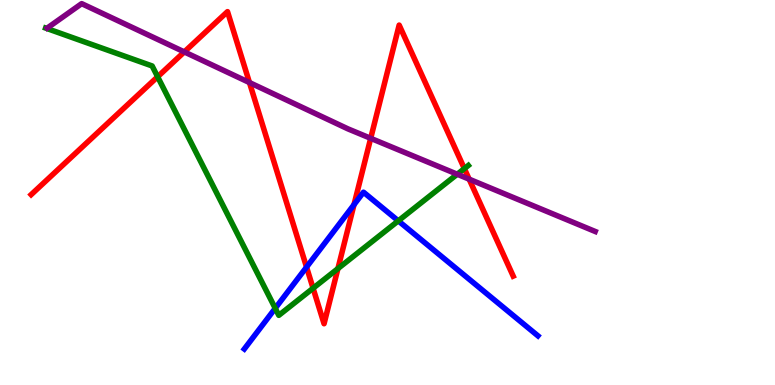[{'lines': ['blue', 'red'], 'intersections': [{'x': 3.96, 'y': 3.06}, {'x': 4.57, 'y': 4.68}]}, {'lines': ['green', 'red'], 'intersections': [{'x': 2.03, 'y': 8.01}, {'x': 4.04, 'y': 2.51}, {'x': 4.36, 'y': 3.02}, {'x': 5.99, 'y': 5.62}]}, {'lines': ['purple', 'red'], 'intersections': [{'x': 2.38, 'y': 8.65}, {'x': 3.22, 'y': 7.86}, {'x': 4.78, 'y': 6.41}, {'x': 6.05, 'y': 5.35}]}, {'lines': ['blue', 'green'], 'intersections': [{'x': 3.55, 'y': 1.99}, {'x': 5.14, 'y': 4.26}]}, {'lines': ['blue', 'purple'], 'intersections': []}, {'lines': ['green', 'purple'], 'intersections': [{'x': 5.9, 'y': 5.47}]}]